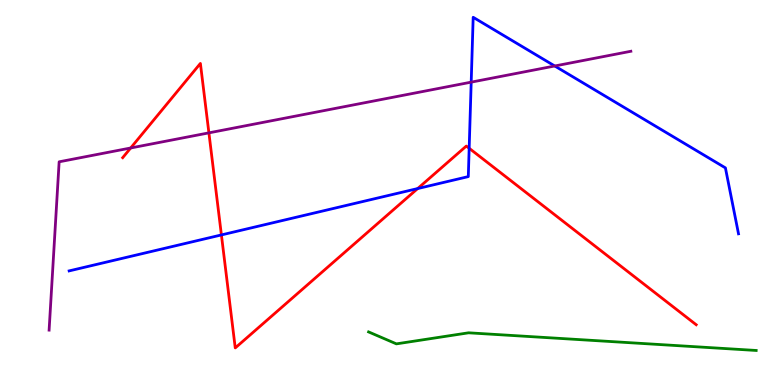[{'lines': ['blue', 'red'], 'intersections': [{'x': 2.86, 'y': 3.9}, {'x': 5.39, 'y': 5.1}, {'x': 6.05, 'y': 6.15}]}, {'lines': ['green', 'red'], 'intersections': []}, {'lines': ['purple', 'red'], 'intersections': [{'x': 1.69, 'y': 6.16}, {'x': 2.7, 'y': 6.55}]}, {'lines': ['blue', 'green'], 'intersections': []}, {'lines': ['blue', 'purple'], 'intersections': [{'x': 6.08, 'y': 7.87}, {'x': 7.16, 'y': 8.29}]}, {'lines': ['green', 'purple'], 'intersections': []}]